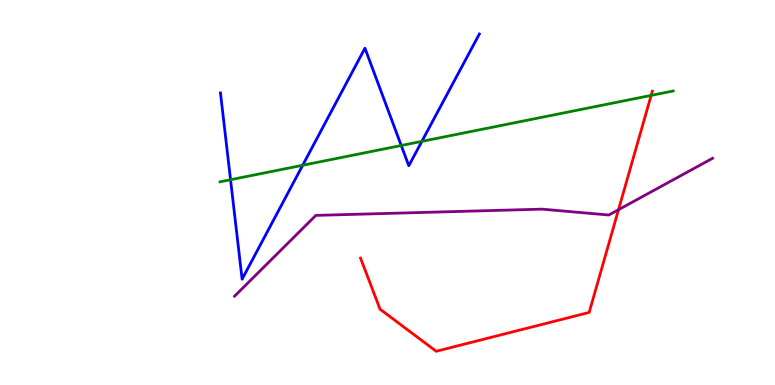[{'lines': ['blue', 'red'], 'intersections': []}, {'lines': ['green', 'red'], 'intersections': [{'x': 8.4, 'y': 7.52}]}, {'lines': ['purple', 'red'], 'intersections': [{'x': 7.98, 'y': 4.55}]}, {'lines': ['blue', 'green'], 'intersections': [{'x': 2.97, 'y': 5.33}, {'x': 3.91, 'y': 5.71}, {'x': 5.18, 'y': 6.22}, {'x': 5.44, 'y': 6.33}]}, {'lines': ['blue', 'purple'], 'intersections': []}, {'lines': ['green', 'purple'], 'intersections': []}]